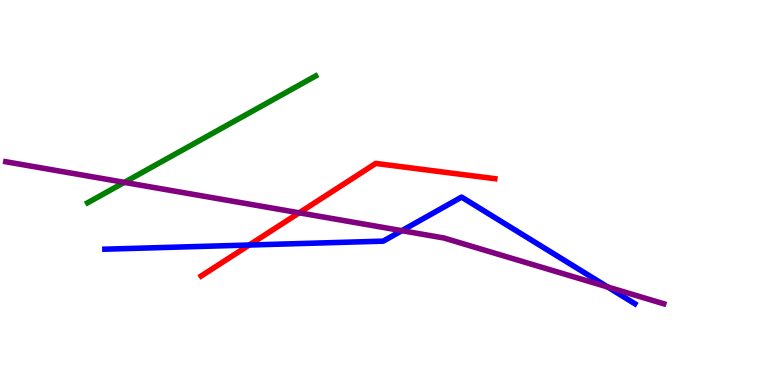[{'lines': ['blue', 'red'], 'intersections': [{'x': 3.22, 'y': 3.64}]}, {'lines': ['green', 'red'], 'intersections': []}, {'lines': ['purple', 'red'], 'intersections': [{'x': 3.86, 'y': 4.47}]}, {'lines': ['blue', 'green'], 'intersections': []}, {'lines': ['blue', 'purple'], 'intersections': [{'x': 5.19, 'y': 4.01}, {'x': 7.84, 'y': 2.55}]}, {'lines': ['green', 'purple'], 'intersections': [{'x': 1.6, 'y': 5.26}]}]